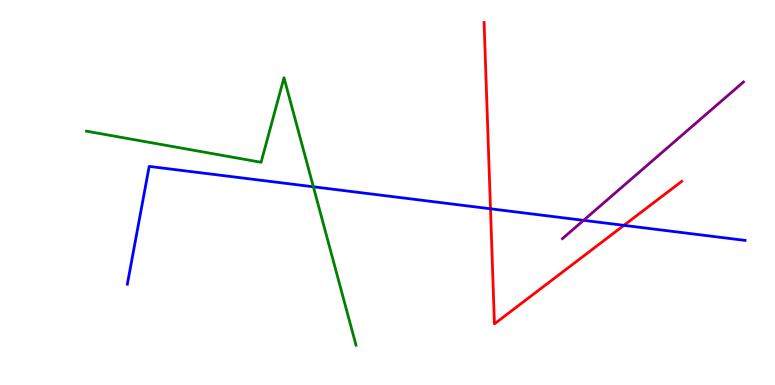[{'lines': ['blue', 'red'], 'intersections': [{'x': 6.33, 'y': 4.58}, {'x': 8.05, 'y': 4.15}]}, {'lines': ['green', 'red'], 'intersections': []}, {'lines': ['purple', 'red'], 'intersections': []}, {'lines': ['blue', 'green'], 'intersections': [{'x': 4.04, 'y': 5.15}]}, {'lines': ['blue', 'purple'], 'intersections': [{'x': 7.53, 'y': 4.28}]}, {'lines': ['green', 'purple'], 'intersections': []}]